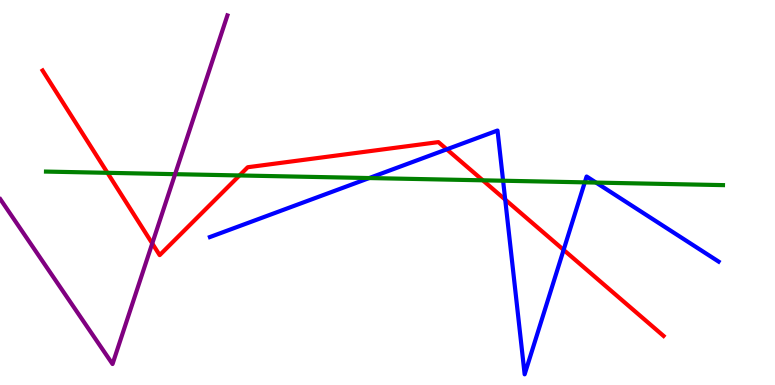[{'lines': ['blue', 'red'], 'intersections': [{'x': 5.76, 'y': 6.12}, {'x': 6.52, 'y': 4.82}, {'x': 7.27, 'y': 3.51}]}, {'lines': ['green', 'red'], 'intersections': [{'x': 1.39, 'y': 5.51}, {'x': 3.09, 'y': 5.44}, {'x': 6.23, 'y': 5.32}]}, {'lines': ['purple', 'red'], 'intersections': [{'x': 1.96, 'y': 3.68}]}, {'lines': ['blue', 'green'], 'intersections': [{'x': 4.76, 'y': 5.38}, {'x': 6.49, 'y': 5.31}, {'x': 7.55, 'y': 5.26}, {'x': 7.69, 'y': 5.26}]}, {'lines': ['blue', 'purple'], 'intersections': []}, {'lines': ['green', 'purple'], 'intersections': [{'x': 2.26, 'y': 5.48}]}]